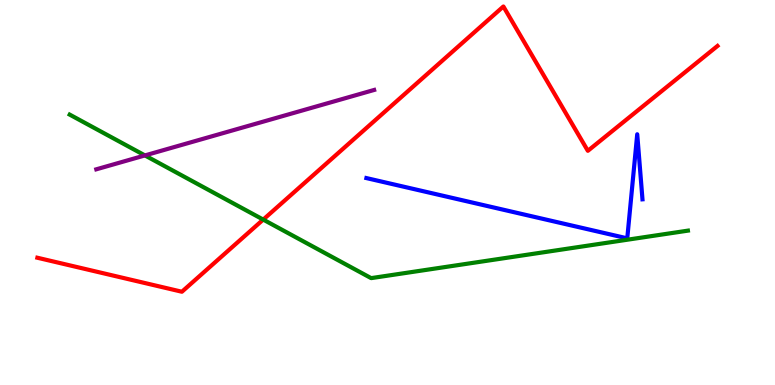[{'lines': ['blue', 'red'], 'intersections': []}, {'lines': ['green', 'red'], 'intersections': [{'x': 3.4, 'y': 4.3}]}, {'lines': ['purple', 'red'], 'intersections': []}, {'lines': ['blue', 'green'], 'intersections': []}, {'lines': ['blue', 'purple'], 'intersections': []}, {'lines': ['green', 'purple'], 'intersections': [{'x': 1.87, 'y': 5.96}]}]